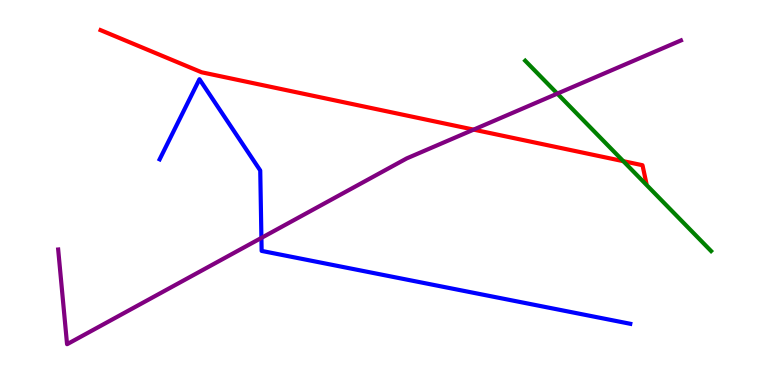[{'lines': ['blue', 'red'], 'intersections': []}, {'lines': ['green', 'red'], 'intersections': [{'x': 8.04, 'y': 5.81}]}, {'lines': ['purple', 'red'], 'intersections': [{'x': 6.11, 'y': 6.63}]}, {'lines': ['blue', 'green'], 'intersections': []}, {'lines': ['blue', 'purple'], 'intersections': [{'x': 3.37, 'y': 3.82}]}, {'lines': ['green', 'purple'], 'intersections': [{'x': 7.19, 'y': 7.57}]}]